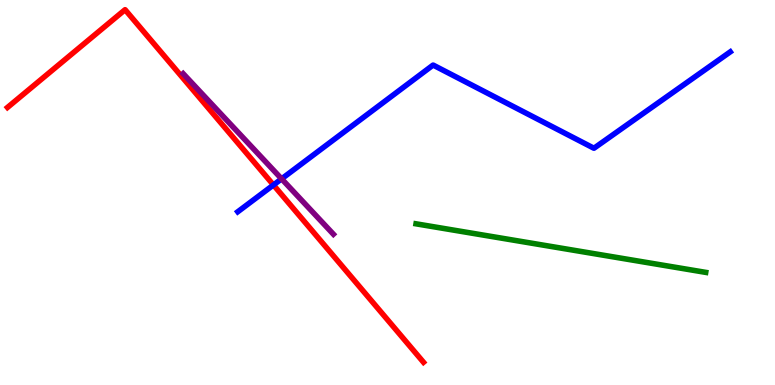[{'lines': ['blue', 'red'], 'intersections': [{'x': 3.53, 'y': 5.2}]}, {'lines': ['green', 'red'], 'intersections': []}, {'lines': ['purple', 'red'], 'intersections': []}, {'lines': ['blue', 'green'], 'intersections': []}, {'lines': ['blue', 'purple'], 'intersections': [{'x': 3.63, 'y': 5.35}]}, {'lines': ['green', 'purple'], 'intersections': []}]